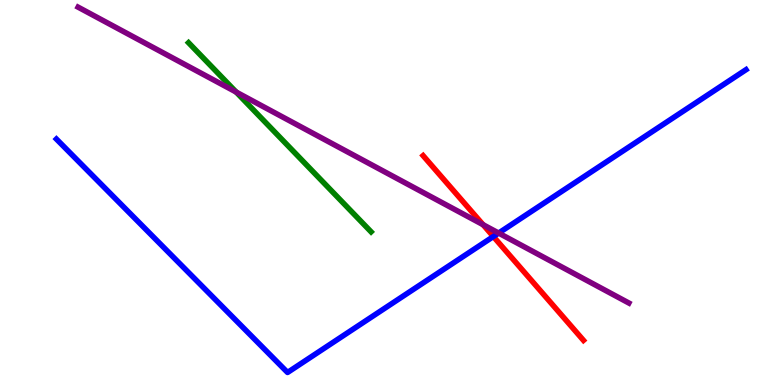[{'lines': ['blue', 'red'], 'intersections': [{'x': 6.37, 'y': 3.86}]}, {'lines': ['green', 'red'], 'intersections': []}, {'lines': ['purple', 'red'], 'intersections': [{'x': 6.23, 'y': 4.16}]}, {'lines': ['blue', 'green'], 'intersections': []}, {'lines': ['blue', 'purple'], 'intersections': [{'x': 6.43, 'y': 3.95}]}, {'lines': ['green', 'purple'], 'intersections': [{'x': 3.05, 'y': 7.61}]}]